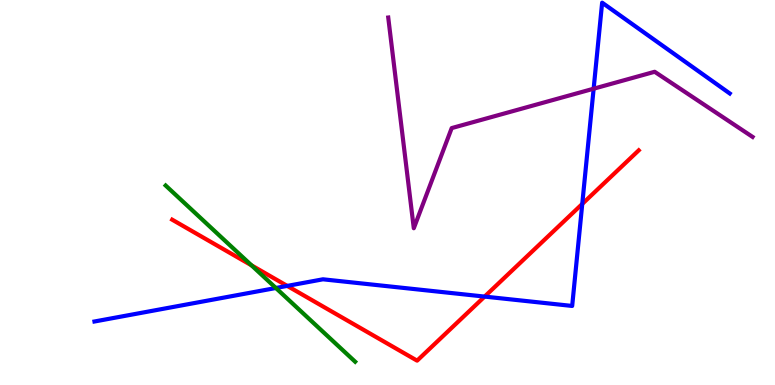[{'lines': ['blue', 'red'], 'intersections': [{'x': 3.71, 'y': 2.57}, {'x': 6.25, 'y': 2.3}, {'x': 7.51, 'y': 4.7}]}, {'lines': ['green', 'red'], 'intersections': [{'x': 3.25, 'y': 3.11}]}, {'lines': ['purple', 'red'], 'intersections': []}, {'lines': ['blue', 'green'], 'intersections': [{'x': 3.56, 'y': 2.52}]}, {'lines': ['blue', 'purple'], 'intersections': [{'x': 7.66, 'y': 7.7}]}, {'lines': ['green', 'purple'], 'intersections': []}]